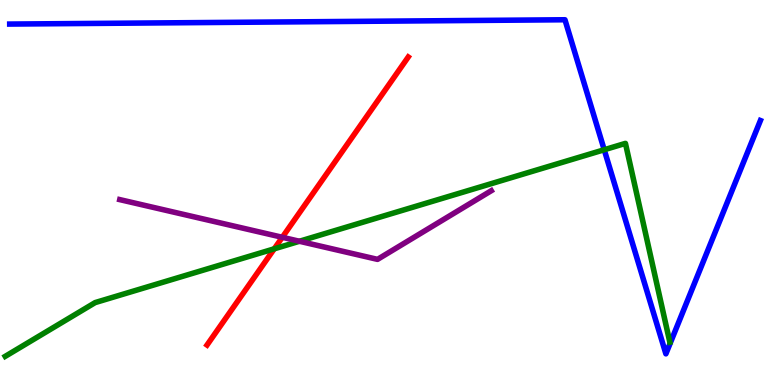[{'lines': ['blue', 'red'], 'intersections': []}, {'lines': ['green', 'red'], 'intersections': [{'x': 3.54, 'y': 3.54}]}, {'lines': ['purple', 'red'], 'intersections': [{'x': 3.64, 'y': 3.84}]}, {'lines': ['blue', 'green'], 'intersections': [{'x': 7.8, 'y': 6.11}]}, {'lines': ['blue', 'purple'], 'intersections': []}, {'lines': ['green', 'purple'], 'intersections': [{'x': 3.86, 'y': 3.73}]}]